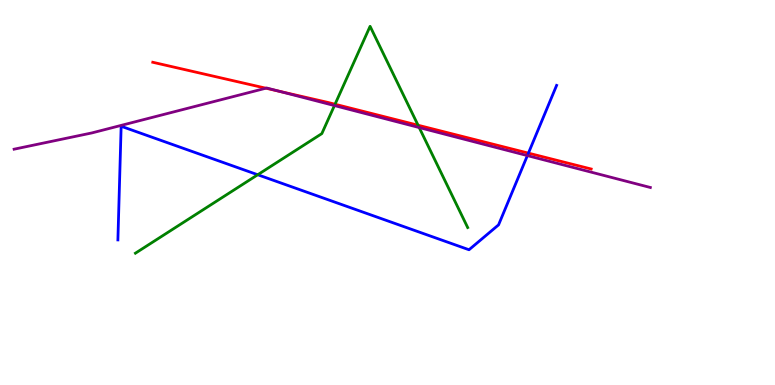[{'lines': ['blue', 'red'], 'intersections': [{'x': 6.82, 'y': 6.02}]}, {'lines': ['green', 'red'], 'intersections': [{'x': 4.32, 'y': 7.29}, {'x': 5.39, 'y': 6.75}]}, {'lines': ['purple', 'red'], 'intersections': [{'x': 3.43, 'y': 7.71}, {'x': 3.6, 'y': 7.63}]}, {'lines': ['blue', 'green'], 'intersections': [{'x': 3.33, 'y': 5.46}]}, {'lines': ['blue', 'purple'], 'intersections': [{'x': 6.8, 'y': 5.96}]}, {'lines': ['green', 'purple'], 'intersections': [{'x': 4.32, 'y': 7.26}, {'x': 5.41, 'y': 6.69}]}]